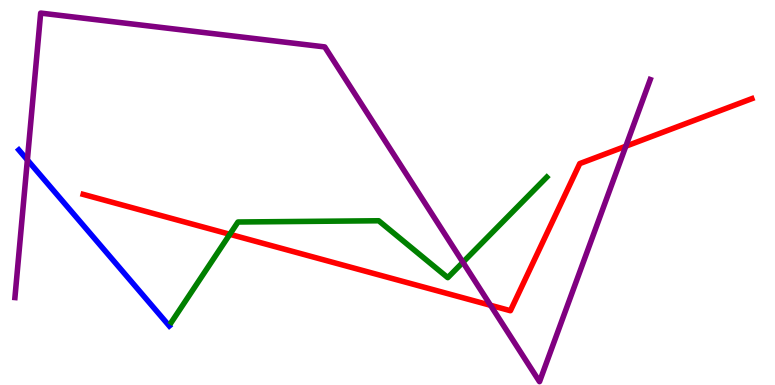[{'lines': ['blue', 'red'], 'intersections': []}, {'lines': ['green', 'red'], 'intersections': [{'x': 2.97, 'y': 3.91}]}, {'lines': ['purple', 'red'], 'intersections': [{'x': 6.33, 'y': 2.07}, {'x': 8.08, 'y': 6.2}]}, {'lines': ['blue', 'green'], 'intersections': []}, {'lines': ['blue', 'purple'], 'intersections': [{'x': 0.353, 'y': 5.85}]}, {'lines': ['green', 'purple'], 'intersections': [{'x': 5.97, 'y': 3.19}]}]